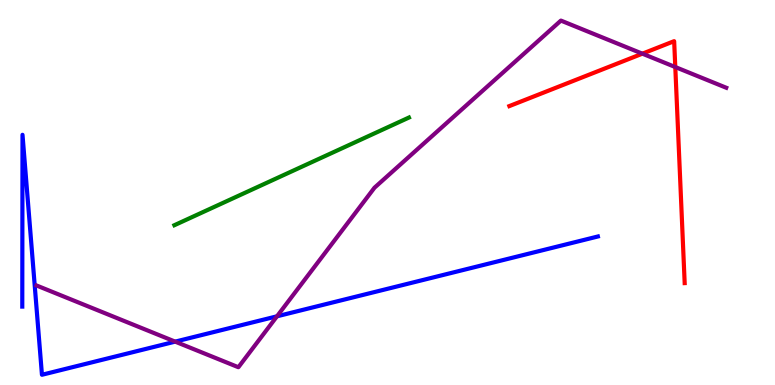[{'lines': ['blue', 'red'], 'intersections': []}, {'lines': ['green', 'red'], 'intersections': []}, {'lines': ['purple', 'red'], 'intersections': [{'x': 8.29, 'y': 8.61}, {'x': 8.71, 'y': 8.26}]}, {'lines': ['blue', 'green'], 'intersections': []}, {'lines': ['blue', 'purple'], 'intersections': [{'x': 2.26, 'y': 1.13}, {'x': 3.57, 'y': 1.78}]}, {'lines': ['green', 'purple'], 'intersections': []}]